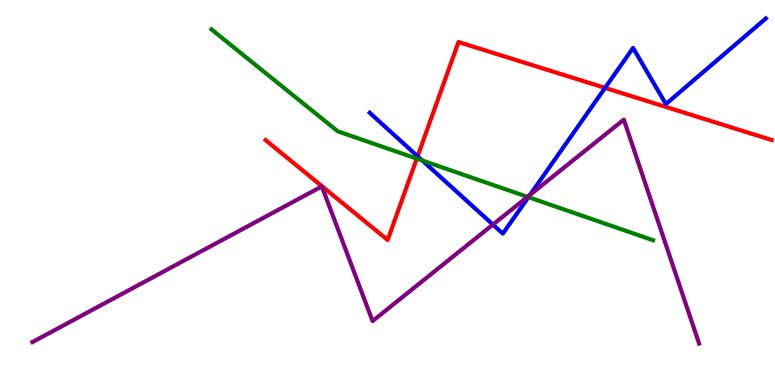[{'lines': ['blue', 'red'], 'intersections': [{'x': 5.39, 'y': 5.94}, {'x': 7.81, 'y': 7.72}]}, {'lines': ['green', 'red'], 'intersections': [{'x': 5.38, 'y': 5.88}]}, {'lines': ['purple', 'red'], 'intersections': []}, {'lines': ['blue', 'green'], 'intersections': [{'x': 5.45, 'y': 5.83}, {'x': 6.82, 'y': 4.88}]}, {'lines': ['blue', 'purple'], 'intersections': [{'x': 6.36, 'y': 4.17}, {'x': 6.84, 'y': 4.94}]}, {'lines': ['green', 'purple'], 'intersections': [{'x': 6.81, 'y': 4.89}]}]